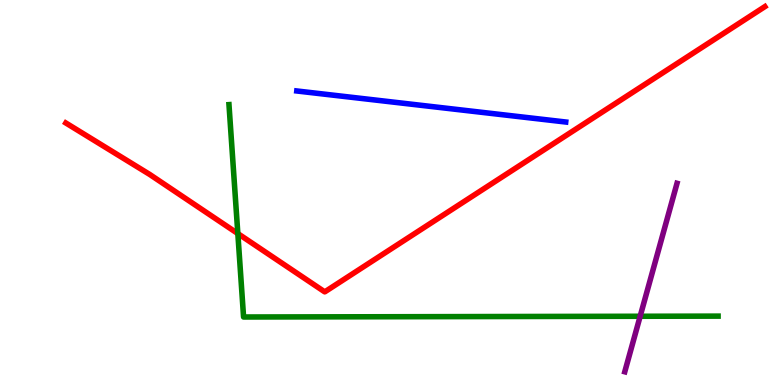[{'lines': ['blue', 'red'], 'intersections': []}, {'lines': ['green', 'red'], 'intersections': [{'x': 3.07, 'y': 3.93}]}, {'lines': ['purple', 'red'], 'intersections': []}, {'lines': ['blue', 'green'], 'intersections': []}, {'lines': ['blue', 'purple'], 'intersections': []}, {'lines': ['green', 'purple'], 'intersections': [{'x': 8.26, 'y': 1.79}]}]